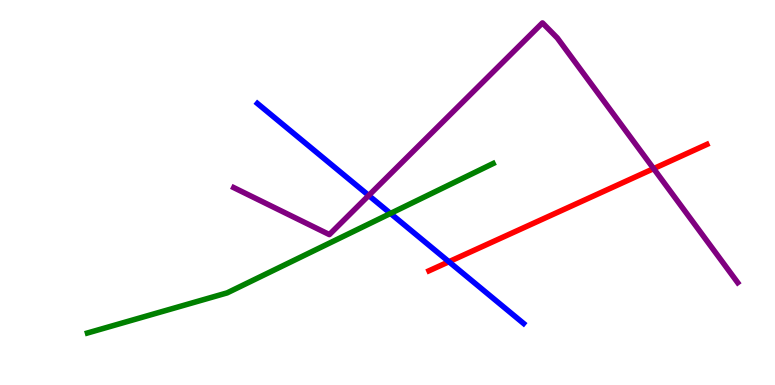[{'lines': ['blue', 'red'], 'intersections': [{'x': 5.79, 'y': 3.2}]}, {'lines': ['green', 'red'], 'intersections': []}, {'lines': ['purple', 'red'], 'intersections': [{'x': 8.43, 'y': 5.62}]}, {'lines': ['blue', 'green'], 'intersections': [{'x': 5.04, 'y': 4.46}]}, {'lines': ['blue', 'purple'], 'intersections': [{'x': 4.76, 'y': 4.92}]}, {'lines': ['green', 'purple'], 'intersections': []}]